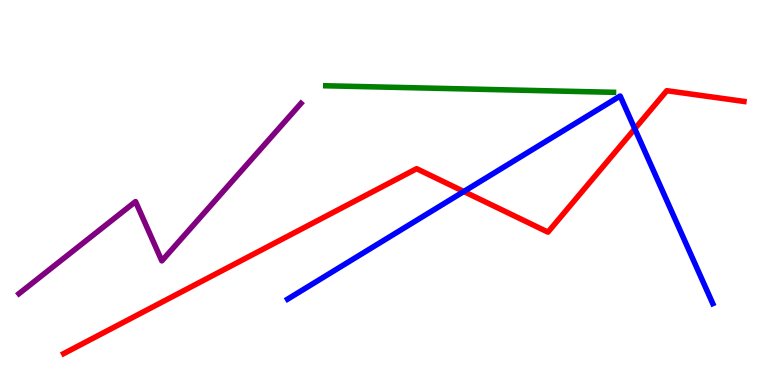[{'lines': ['blue', 'red'], 'intersections': [{'x': 5.98, 'y': 5.03}, {'x': 8.19, 'y': 6.65}]}, {'lines': ['green', 'red'], 'intersections': []}, {'lines': ['purple', 'red'], 'intersections': []}, {'lines': ['blue', 'green'], 'intersections': []}, {'lines': ['blue', 'purple'], 'intersections': []}, {'lines': ['green', 'purple'], 'intersections': []}]